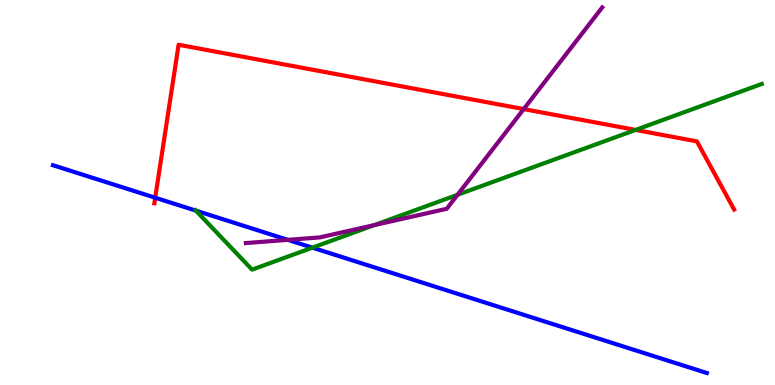[{'lines': ['blue', 'red'], 'intersections': [{'x': 2.0, 'y': 4.86}]}, {'lines': ['green', 'red'], 'intersections': [{'x': 8.2, 'y': 6.63}]}, {'lines': ['purple', 'red'], 'intersections': [{'x': 6.76, 'y': 7.17}]}, {'lines': ['blue', 'green'], 'intersections': [{'x': 2.53, 'y': 4.53}, {'x': 4.03, 'y': 3.57}]}, {'lines': ['blue', 'purple'], 'intersections': [{'x': 3.71, 'y': 3.77}]}, {'lines': ['green', 'purple'], 'intersections': [{'x': 4.83, 'y': 4.15}, {'x': 5.9, 'y': 4.94}]}]